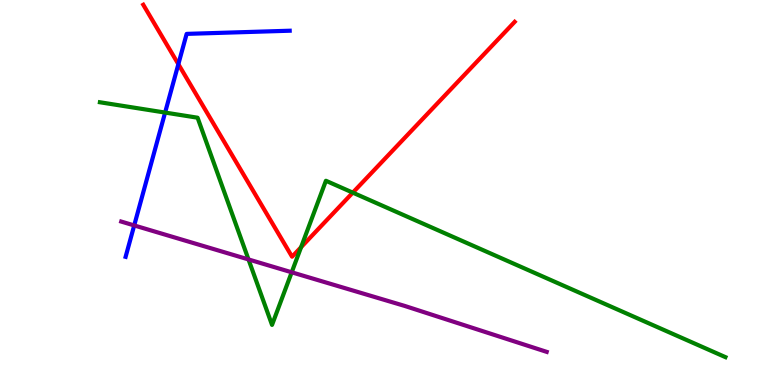[{'lines': ['blue', 'red'], 'intersections': [{'x': 2.3, 'y': 8.33}]}, {'lines': ['green', 'red'], 'intersections': [{'x': 3.89, 'y': 3.58}, {'x': 4.55, 'y': 5.0}]}, {'lines': ['purple', 'red'], 'intersections': []}, {'lines': ['blue', 'green'], 'intersections': [{'x': 2.13, 'y': 7.08}]}, {'lines': ['blue', 'purple'], 'intersections': [{'x': 1.73, 'y': 4.14}]}, {'lines': ['green', 'purple'], 'intersections': [{'x': 3.21, 'y': 3.26}, {'x': 3.76, 'y': 2.93}]}]